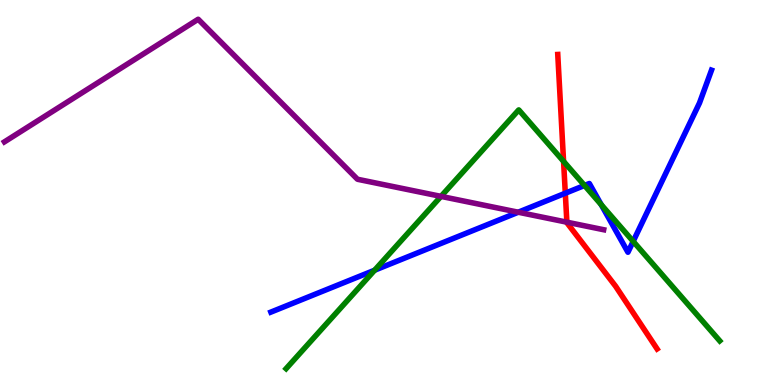[{'lines': ['blue', 'red'], 'intersections': [{'x': 7.29, 'y': 4.98}]}, {'lines': ['green', 'red'], 'intersections': [{'x': 7.27, 'y': 5.81}]}, {'lines': ['purple', 'red'], 'intersections': [{'x': 7.31, 'y': 4.23}]}, {'lines': ['blue', 'green'], 'intersections': [{'x': 4.83, 'y': 2.98}, {'x': 7.54, 'y': 5.18}, {'x': 7.76, 'y': 4.68}, {'x': 8.17, 'y': 3.73}]}, {'lines': ['blue', 'purple'], 'intersections': [{'x': 6.69, 'y': 4.49}]}, {'lines': ['green', 'purple'], 'intersections': [{'x': 5.69, 'y': 4.9}]}]